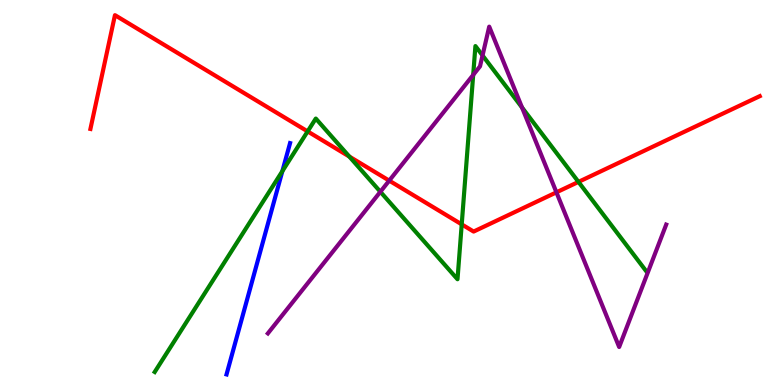[{'lines': ['blue', 'red'], 'intersections': []}, {'lines': ['green', 'red'], 'intersections': [{'x': 3.97, 'y': 6.59}, {'x': 4.51, 'y': 5.93}, {'x': 5.96, 'y': 4.17}, {'x': 7.46, 'y': 5.28}]}, {'lines': ['purple', 'red'], 'intersections': [{'x': 5.02, 'y': 5.31}, {'x': 7.18, 'y': 5.0}]}, {'lines': ['blue', 'green'], 'intersections': [{'x': 3.64, 'y': 5.55}]}, {'lines': ['blue', 'purple'], 'intersections': []}, {'lines': ['green', 'purple'], 'intersections': [{'x': 4.91, 'y': 5.02}, {'x': 6.11, 'y': 8.05}, {'x': 6.23, 'y': 8.56}, {'x': 6.74, 'y': 7.21}]}]